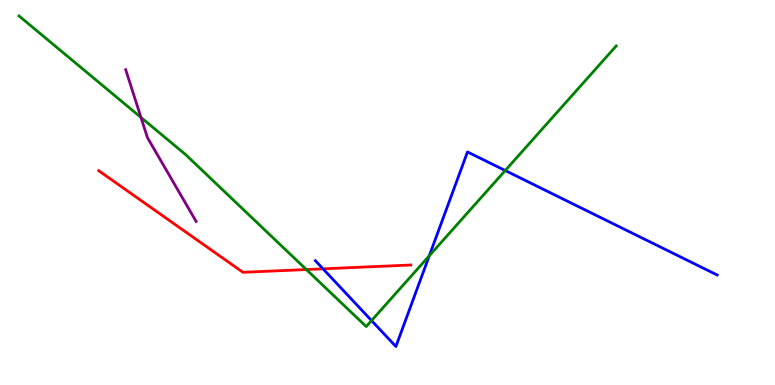[{'lines': ['blue', 'red'], 'intersections': [{'x': 4.17, 'y': 3.02}]}, {'lines': ['green', 'red'], 'intersections': [{'x': 3.95, 'y': 3.0}]}, {'lines': ['purple', 'red'], 'intersections': []}, {'lines': ['blue', 'green'], 'intersections': [{'x': 4.79, 'y': 1.67}, {'x': 5.54, 'y': 3.36}, {'x': 6.52, 'y': 5.57}]}, {'lines': ['blue', 'purple'], 'intersections': []}, {'lines': ['green', 'purple'], 'intersections': [{'x': 1.82, 'y': 6.95}]}]